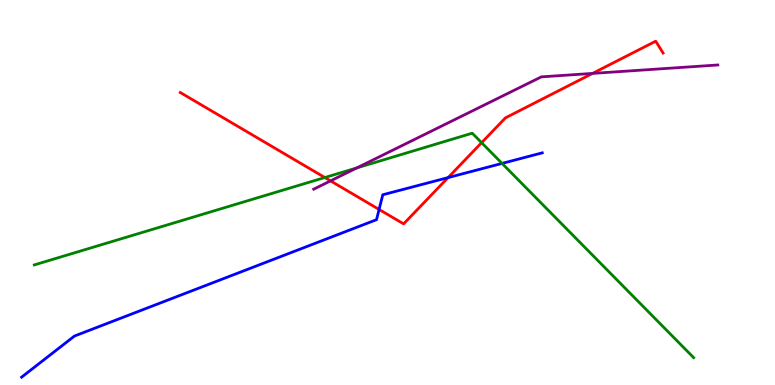[{'lines': ['blue', 'red'], 'intersections': [{'x': 4.89, 'y': 4.56}, {'x': 5.78, 'y': 5.39}]}, {'lines': ['green', 'red'], 'intersections': [{'x': 4.19, 'y': 5.39}, {'x': 6.21, 'y': 6.29}]}, {'lines': ['purple', 'red'], 'intersections': [{'x': 4.26, 'y': 5.3}, {'x': 7.65, 'y': 8.09}]}, {'lines': ['blue', 'green'], 'intersections': [{'x': 6.48, 'y': 5.76}]}, {'lines': ['blue', 'purple'], 'intersections': []}, {'lines': ['green', 'purple'], 'intersections': [{'x': 4.6, 'y': 5.64}]}]